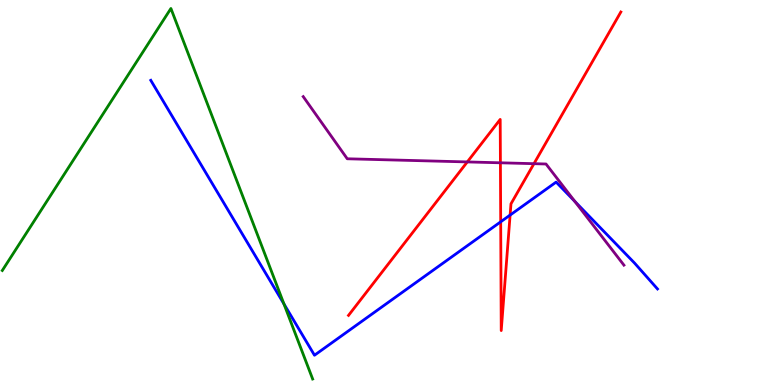[{'lines': ['blue', 'red'], 'intersections': [{'x': 6.46, 'y': 4.24}, {'x': 6.58, 'y': 4.41}]}, {'lines': ['green', 'red'], 'intersections': []}, {'lines': ['purple', 'red'], 'intersections': [{'x': 6.03, 'y': 5.79}, {'x': 6.46, 'y': 5.77}, {'x': 6.89, 'y': 5.75}]}, {'lines': ['blue', 'green'], 'intersections': [{'x': 3.66, 'y': 2.11}]}, {'lines': ['blue', 'purple'], 'intersections': [{'x': 7.42, 'y': 4.77}]}, {'lines': ['green', 'purple'], 'intersections': []}]